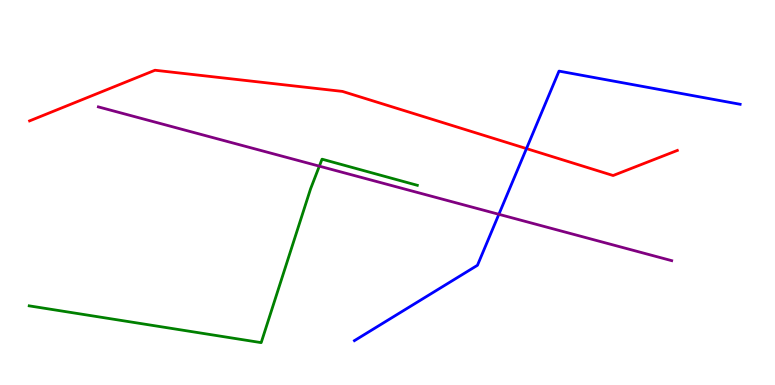[{'lines': ['blue', 'red'], 'intersections': [{'x': 6.79, 'y': 6.14}]}, {'lines': ['green', 'red'], 'intersections': []}, {'lines': ['purple', 'red'], 'intersections': []}, {'lines': ['blue', 'green'], 'intersections': []}, {'lines': ['blue', 'purple'], 'intersections': [{'x': 6.44, 'y': 4.43}]}, {'lines': ['green', 'purple'], 'intersections': [{'x': 4.12, 'y': 5.68}]}]